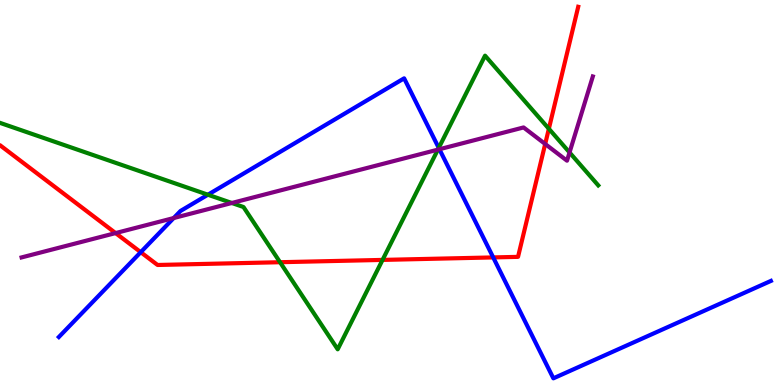[{'lines': ['blue', 'red'], 'intersections': [{'x': 1.82, 'y': 3.45}, {'x': 6.36, 'y': 3.31}]}, {'lines': ['green', 'red'], 'intersections': [{'x': 3.61, 'y': 3.19}, {'x': 4.94, 'y': 3.25}, {'x': 7.08, 'y': 6.66}]}, {'lines': ['purple', 'red'], 'intersections': [{'x': 1.49, 'y': 3.95}, {'x': 7.03, 'y': 6.26}]}, {'lines': ['blue', 'green'], 'intersections': [{'x': 2.68, 'y': 4.94}, {'x': 5.66, 'y': 6.16}]}, {'lines': ['blue', 'purple'], 'intersections': [{'x': 2.24, 'y': 4.34}, {'x': 5.67, 'y': 6.12}]}, {'lines': ['green', 'purple'], 'intersections': [{'x': 2.99, 'y': 4.73}, {'x': 5.65, 'y': 6.11}, {'x': 7.35, 'y': 6.04}]}]